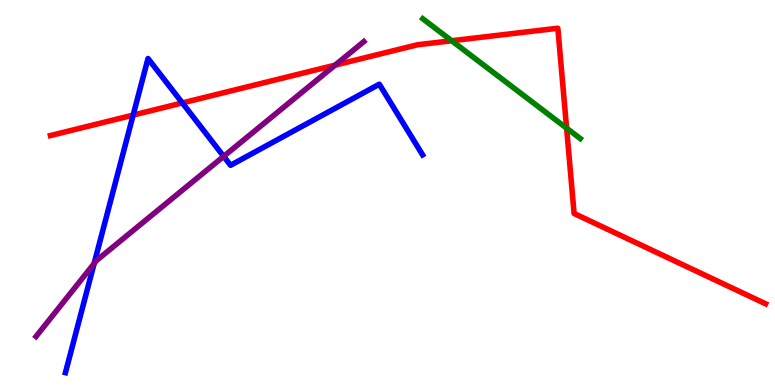[{'lines': ['blue', 'red'], 'intersections': [{'x': 1.72, 'y': 7.01}, {'x': 2.35, 'y': 7.33}]}, {'lines': ['green', 'red'], 'intersections': [{'x': 5.83, 'y': 8.94}, {'x': 7.31, 'y': 6.67}]}, {'lines': ['purple', 'red'], 'intersections': [{'x': 4.32, 'y': 8.31}]}, {'lines': ['blue', 'green'], 'intersections': []}, {'lines': ['blue', 'purple'], 'intersections': [{'x': 1.21, 'y': 3.15}, {'x': 2.89, 'y': 5.94}]}, {'lines': ['green', 'purple'], 'intersections': []}]